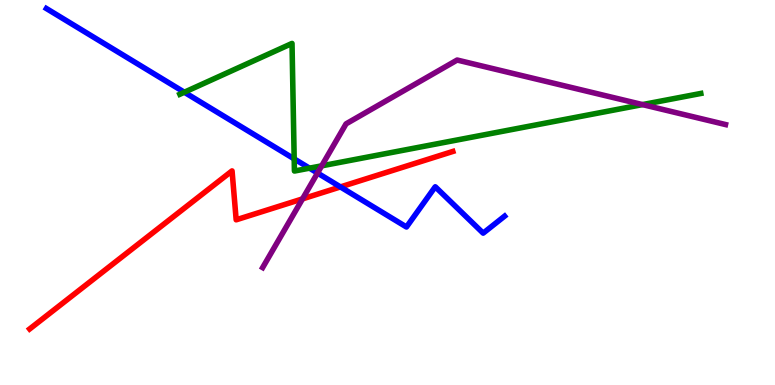[{'lines': ['blue', 'red'], 'intersections': [{'x': 4.39, 'y': 5.14}]}, {'lines': ['green', 'red'], 'intersections': []}, {'lines': ['purple', 'red'], 'intersections': [{'x': 3.9, 'y': 4.83}]}, {'lines': ['blue', 'green'], 'intersections': [{'x': 2.38, 'y': 7.6}, {'x': 3.8, 'y': 5.87}, {'x': 3.99, 'y': 5.63}]}, {'lines': ['blue', 'purple'], 'intersections': [{'x': 4.1, 'y': 5.51}]}, {'lines': ['green', 'purple'], 'intersections': [{'x': 4.15, 'y': 5.69}, {'x': 8.29, 'y': 7.28}]}]